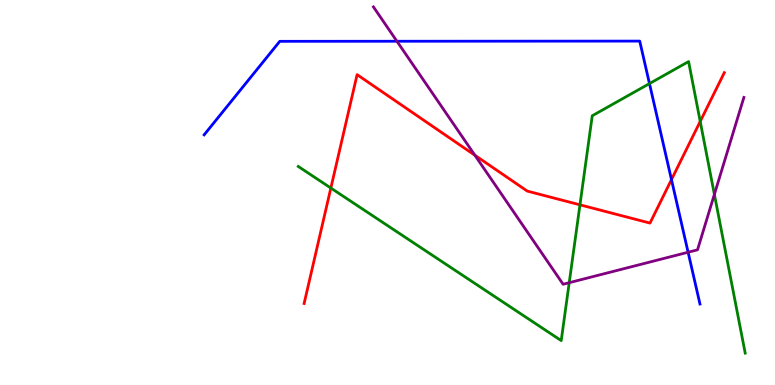[{'lines': ['blue', 'red'], 'intersections': [{'x': 8.66, 'y': 5.33}]}, {'lines': ['green', 'red'], 'intersections': [{'x': 4.27, 'y': 5.12}, {'x': 7.48, 'y': 4.68}, {'x': 9.04, 'y': 6.85}]}, {'lines': ['purple', 'red'], 'intersections': [{'x': 6.13, 'y': 5.97}]}, {'lines': ['blue', 'green'], 'intersections': [{'x': 8.38, 'y': 7.83}]}, {'lines': ['blue', 'purple'], 'intersections': [{'x': 5.12, 'y': 8.93}, {'x': 8.88, 'y': 3.45}]}, {'lines': ['green', 'purple'], 'intersections': [{'x': 7.34, 'y': 2.66}, {'x': 9.22, 'y': 4.95}]}]